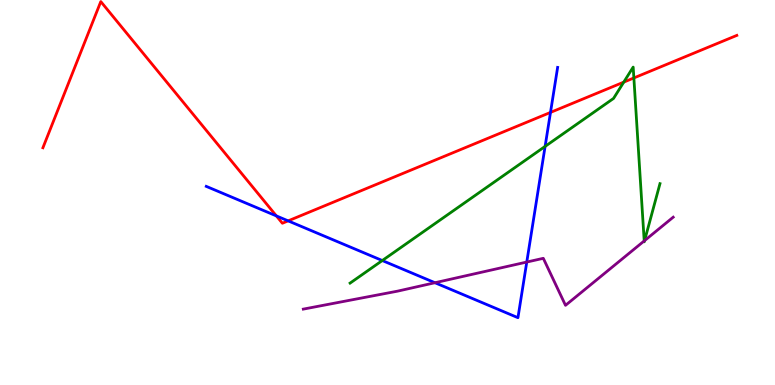[{'lines': ['blue', 'red'], 'intersections': [{'x': 3.57, 'y': 4.39}, {'x': 3.72, 'y': 4.26}, {'x': 7.1, 'y': 7.08}]}, {'lines': ['green', 'red'], 'intersections': [{'x': 8.05, 'y': 7.87}, {'x': 8.18, 'y': 7.98}]}, {'lines': ['purple', 'red'], 'intersections': []}, {'lines': ['blue', 'green'], 'intersections': [{'x': 4.93, 'y': 3.23}, {'x': 7.03, 'y': 6.2}]}, {'lines': ['blue', 'purple'], 'intersections': [{'x': 5.61, 'y': 2.66}, {'x': 6.8, 'y': 3.19}]}, {'lines': ['green', 'purple'], 'intersections': [{'x': 8.31, 'y': 3.74}, {'x': 8.32, 'y': 3.75}]}]